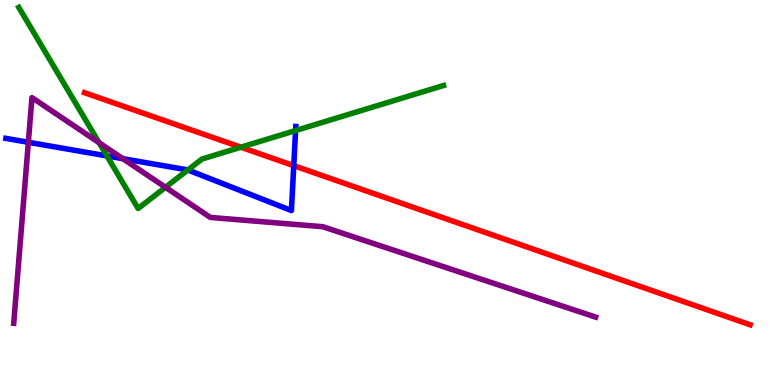[{'lines': ['blue', 'red'], 'intersections': [{'x': 3.79, 'y': 5.7}]}, {'lines': ['green', 'red'], 'intersections': [{'x': 3.11, 'y': 6.18}]}, {'lines': ['purple', 'red'], 'intersections': []}, {'lines': ['blue', 'green'], 'intersections': [{'x': 1.38, 'y': 5.95}, {'x': 2.42, 'y': 5.59}, {'x': 3.81, 'y': 6.61}]}, {'lines': ['blue', 'purple'], 'intersections': [{'x': 0.366, 'y': 6.3}, {'x': 1.59, 'y': 5.88}]}, {'lines': ['green', 'purple'], 'intersections': [{'x': 1.28, 'y': 6.29}, {'x': 2.14, 'y': 5.14}]}]